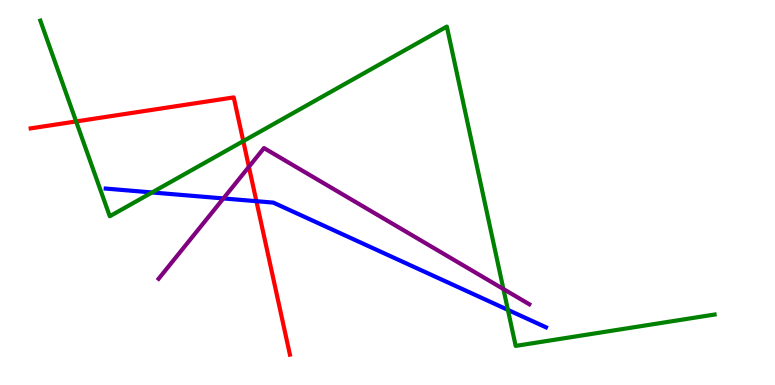[{'lines': ['blue', 'red'], 'intersections': [{'x': 3.31, 'y': 4.77}]}, {'lines': ['green', 'red'], 'intersections': [{'x': 0.982, 'y': 6.85}, {'x': 3.14, 'y': 6.33}]}, {'lines': ['purple', 'red'], 'intersections': [{'x': 3.21, 'y': 5.67}]}, {'lines': ['blue', 'green'], 'intersections': [{'x': 1.96, 'y': 5.0}, {'x': 6.55, 'y': 1.95}]}, {'lines': ['blue', 'purple'], 'intersections': [{'x': 2.88, 'y': 4.85}]}, {'lines': ['green', 'purple'], 'intersections': [{'x': 6.5, 'y': 2.49}]}]